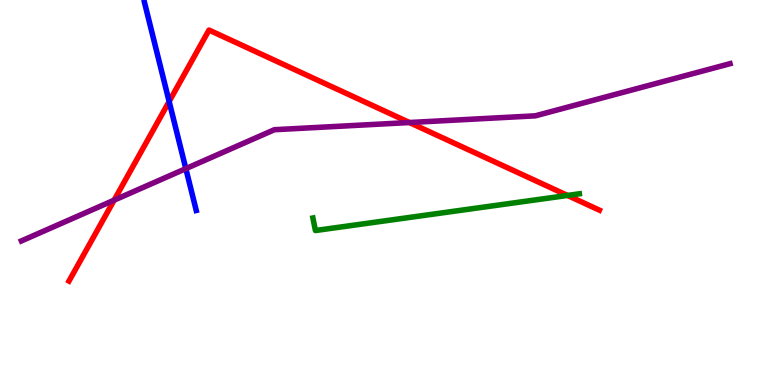[{'lines': ['blue', 'red'], 'intersections': [{'x': 2.18, 'y': 7.36}]}, {'lines': ['green', 'red'], 'intersections': [{'x': 7.32, 'y': 4.92}]}, {'lines': ['purple', 'red'], 'intersections': [{'x': 1.47, 'y': 4.8}, {'x': 5.28, 'y': 6.82}]}, {'lines': ['blue', 'green'], 'intersections': []}, {'lines': ['blue', 'purple'], 'intersections': [{'x': 2.4, 'y': 5.62}]}, {'lines': ['green', 'purple'], 'intersections': []}]